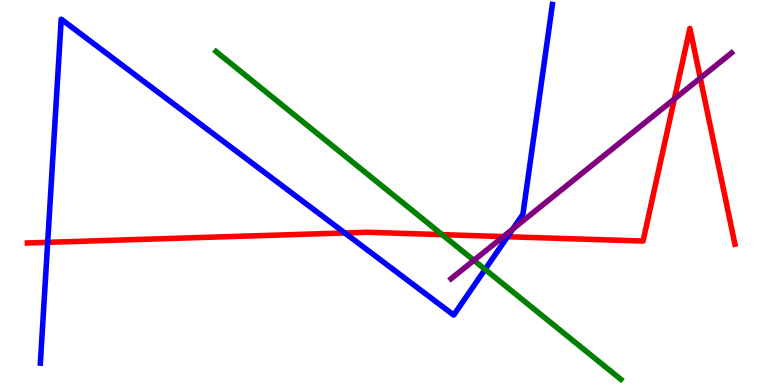[{'lines': ['blue', 'red'], 'intersections': [{'x': 0.615, 'y': 3.71}, {'x': 4.45, 'y': 3.95}, {'x': 6.55, 'y': 3.85}]}, {'lines': ['green', 'red'], 'intersections': [{'x': 5.71, 'y': 3.91}]}, {'lines': ['purple', 'red'], 'intersections': [{'x': 6.5, 'y': 3.85}, {'x': 8.7, 'y': 7.43}, {'x': 9.04, 'y': 7.97}]}, {'lines': ['blue', 'green'], 'intersections': [{'x': 6.26, 'y': 3.0}]}, {'lines': ['blue', 'purple'], 'intersections': [{'x': 6.62, 'y': 4.05}]}, {'lines': ['green', 'purple'], 'intersections': [{'x': 6.11, 'y': 3.24}]}]